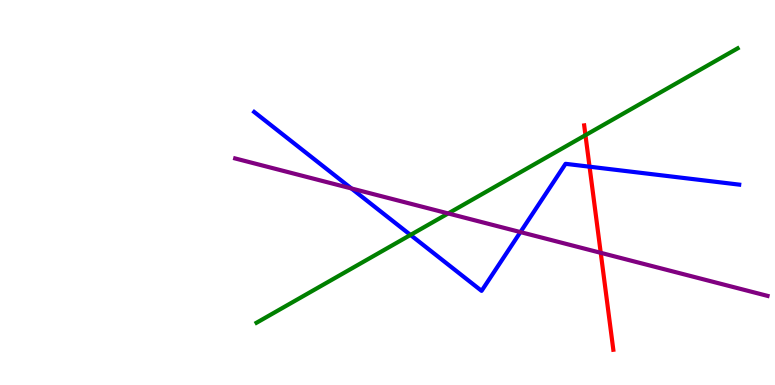[{'lines': ['blue', 'red'], 'intersections': [{'x': 7.61, 'y': 5.67}]}, {'lines': ['green', 'red'], 'intersections': [{'x': 7.55, 'y': 6.49}]}, {'lines': ['purple', 'red'], 'intersections': [{'x': 7.75, 'y': 3.43}]}, {'lines': ['blue', 'green'], 'intersections': [{'x': 5.3, 'y': 3.9}]}, {'lines': ['blue', 'purple'], 'intersections': [{'x': 4.53, 'y': 5.1}, {'x': 6.72, 'y': 3.97}]}, {'lines': ['green', 'purple'], 'intersections': [{'x': 5.78, 'y': 4.46}]}]